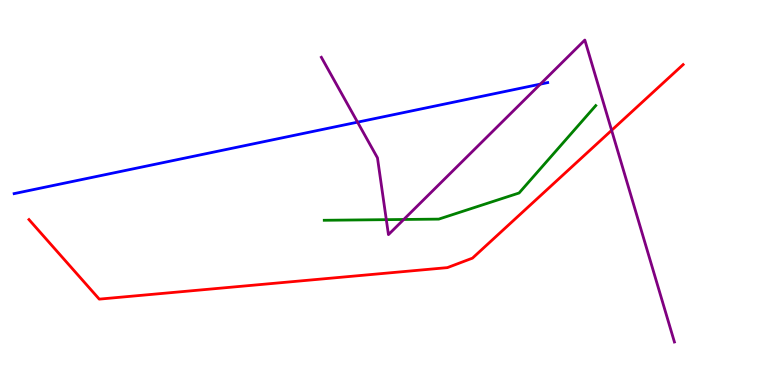[{'lines': ['blue', 'red'], 'intersections': []}, {'lines': ['green', 'red'], 'intersections': []}, {'lines': ['purple', 'red'], 'intersections': [{'x': 7.89, 'y': 6.62}]}, {'lines': ['blue', 'green'], 'intersections': []}, {'lines': ['blue', 'purple'], 'intersections': [{'x': 4.61, 'y': 6.83}, {'x': 6.97, 'y': 7.81}]}, {'lines': ['green', 'purple'], 'intersections': [{'x': 4.98, 'y': 4.29}, {'x': 5.21, 'y': 4.3}]}]